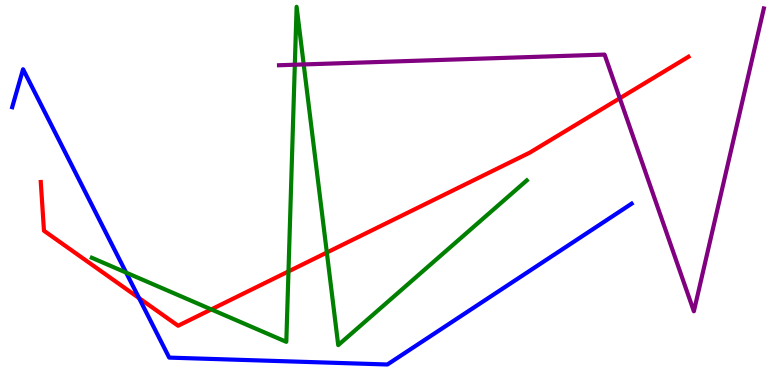[{'lines': ['blue', 'red'], 'intersections': [{'x': 1.79, 'y': 2.26}]}, {'lines': ['green', 'red'], 'intersections': [{'x': 2.73, 'y': 1.96}, {'x': 3.72, 'y': 2.95}, {'x': 4.22, 'y': 3.44}]}, {'lines': ['purple', 'red'], 'intersections': [{'x': 8.0, 'y': 7.45}]}, {'lines': ['blue', 'green'], 'intersections': [{'x': 1.63, 'y': 2.92}]}, {'lines': ['blue', 'purple'], 'intersections': []}, {'lines': ['green', 'purple'], 'intersections': [{'x': 3.8, 'y': 8.32}, {'x': 3.92, 'y': 8.33}]}]